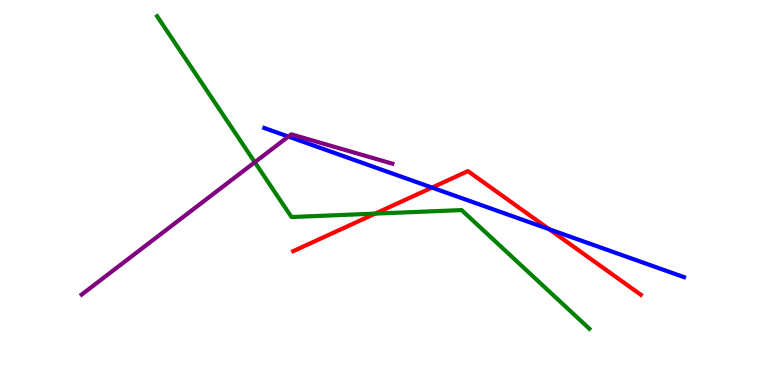[{'lines': ['blue', 'red'], 'intersections': [{'x': 5.57, 'y': 5.13}, {'x': 7.09, 'y': 4.05}]}, {'lines': ['green', 'red'], 'intersections': [{'x': 4.84, 'y': 4.45}]}, {'lines': ['purple', 'red'], 'intersections': []}, {'lines': ['blue', 'green'], 'intersections': []}, {'lines': ['blue', 'purple'], 'intersections': [{'x': 3.72, 'y': 6.45}]}, {'lines': ['green', 'purple'], 'intersections': [{'x': 3.29, 'y': 5.79}]}]